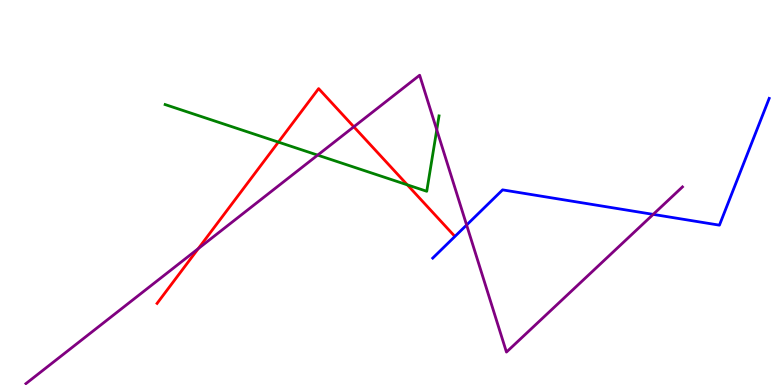[{'lines': ['blue', 'red'], 'intersections': []}, {'lines': ['green', 'red'], 'intersections': [{'x': 3.59, 'y': 6.31}, {'x': 5.26, 'y': 5.2}]}, {'lines': ['purple', 'red'], 'intersections': [{'x': 2.56, 'y': 3.54}, {'x': 4.57, 'y': 6.71}]}, {'lines': ['blue', 'green'], 'intersections': []}, {'lines': ['blue', 'purple'], 'intersections': [{'x': 6.02, 'y': 4.16}, {'x': 8.43, 'y': 4.43}]}, {'lines': ['green', 'purple'], 'intersections': [{'x': 4.1, 'y': 5.97}, {'x': 5.64, 'y': 6.63}]}]